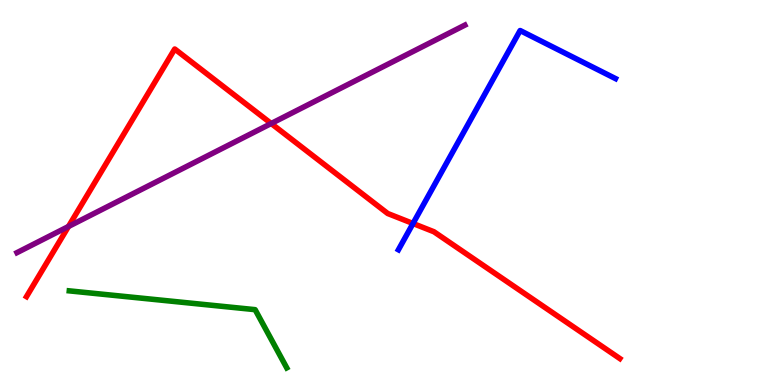[{'lines': ['blue', 'red'], 'intersections': [{'x': 5.33, 'y': 4.2}]}, {'lines': ['green', 'red'], 'intersections': []}, {'lines': ['purple', 'red'], 'intersections': [{'x': 0.884, 'y': 4.12}, {'x': 3.5, 'y': 6.79}]}, {'lines': ['blue', 'green'], 'intersections': []}, {'lines': ['blue', 'purple'], 'intersections': []}, {'lines': ['green', 'purple'], 'intersections': []}]